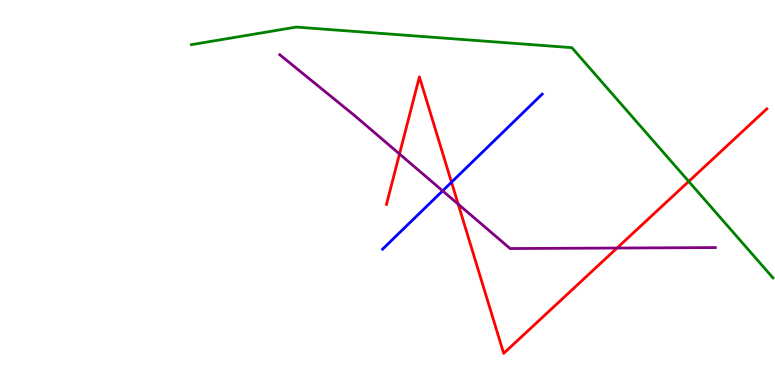[{'lines': ['blue', 'red'], 'intersections': [{'x': 5.83, 'y': 5.27}]}, {'lines': ['green', 'red'], 'intersections': [{'x': 8.89, 'y': 5.29}]}, {'lines': ['purple', 'red'], 'intersections': [{'x': 5.15, 'y': 6.0}, {'x': 5.91, 'y': 4.7}, {'x': 7.96, 'y': 3.56}]}, {'lines': ['blue', 'green'], 'intersections': []}, {'lines': ['blue', 'purple'], 'intersections': [{'x': 5.71, 'y': 5.04}]}, {'lines': ['green', 'purple'], 'intersections': []}]